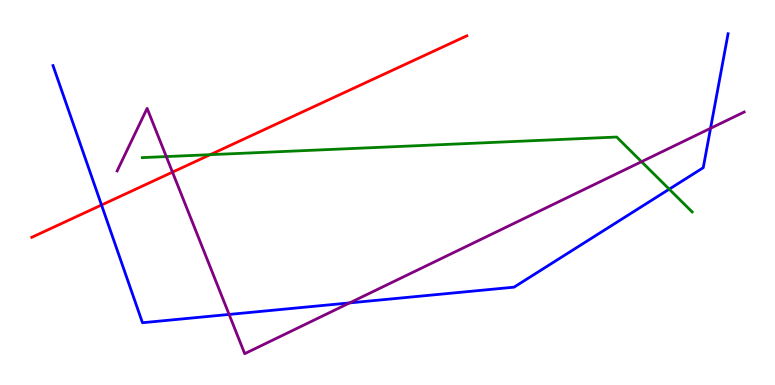[{'lines': ['blue', 'red'], 'intersections': [{'x': 1.31, 'y': 4.68}]}, {'lines': ['green', 'red'], 'intersections': [{'x': 2.71, 'y': 5.98}]}, {'lines': ['purple', 'red'], 'intersections': [{'x': 2.23, 'y': 5.53}]}, {'lines': ['blue', 'green'], 'intersections': [{'x': 8.64, 'y': 5.09}]}, {'lines': ['blue', 'purple'], 'intersections': [{'x': 2.96, 'y': 1.83}, {'x': 4.51, 'y': 2.13}, {'x': 9.17, 'y': 6.67}]}, {'lines': ['green', 'purple'], 'intersections': [{'x': 2.15, 'y': 5.93}, {'x': 8.28, 'y': 5.8}]}]